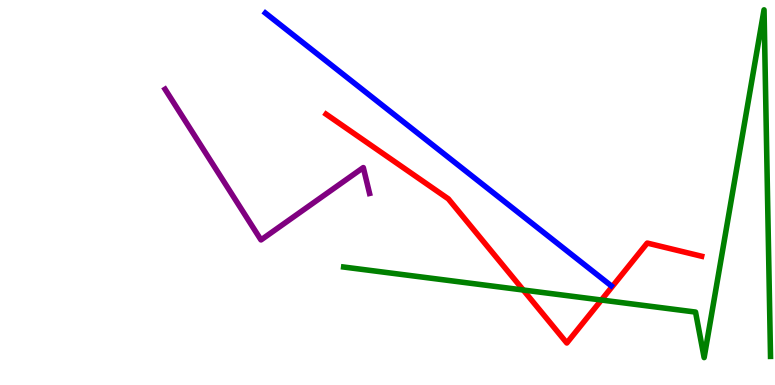[{'lines': ['blue', 'red'], 'intersections': []}, {'lines': ['green', 'red'], 'intersections': [{'x': 6.75, 'y': 2.47}, {'x': 7.76, 'y': 2.21}]}, {'lines': ['purple', 'red'], 'intersections': []}, {'lines': ['blue', 'green'], 'intersections': []}, {'lines': ['blue', 'purple'], 'intersections': []}, {'lines': ['green', 'purple'], 'intersections': []}]